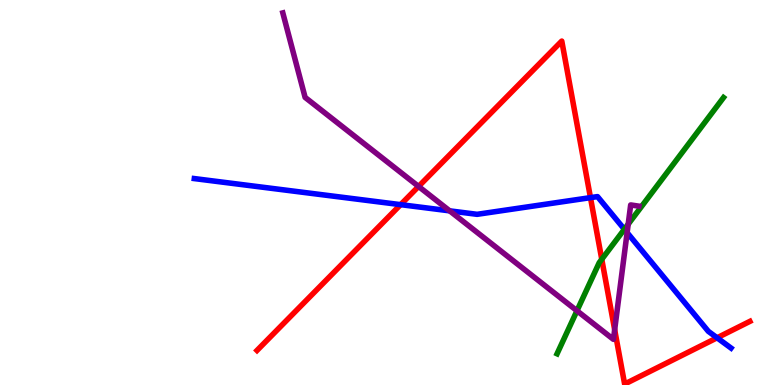[{'lines': ['blue', 'red'], 'intersections': [{'x': 5.17, 'y': 4.68}, {'x': 7.62, 'y': 4.87}, {'x': 9.25, 'y': 1.23}]}, {'lines': ['green', 'red'], 'intersections': [{'x': 7.76, 'y': 3.27}]}, {'lines': ['purple', 'red'], 'intersections': [{'x': 5.4, 'y': 5.16}, {'x': 7.93, 'y': 1.44}]}, {'lines': ['blue', 'green'], 'intersections': [{'x': 8.06, 'y': 4.05}]}, {'lines': ['blue', 'purple'], 'intersections': [{'x': 5.8, 'y': 4.52}, {'x': 8.09, 'y': 3.96}]}, {'lines': ['green', 'purple'], 'intersections': [{'x': 7.44, 'y': 1.93}, {'x': 8.11, 'y': 4.18}]}]